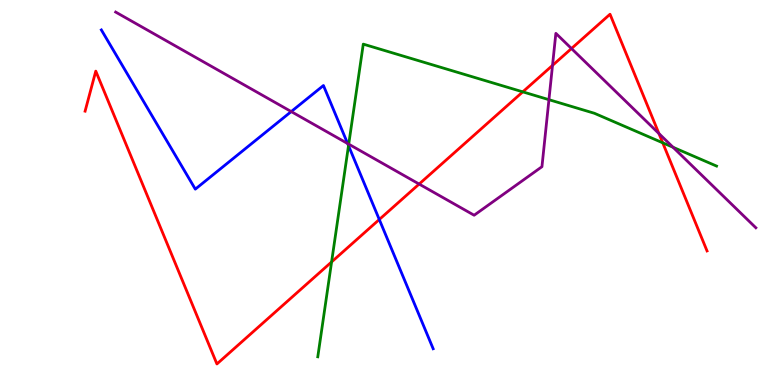[{'lines': ['blue', 'red'], 'intersections': [{'x': 4.89, 'y': 4.3}]}, {'lines': ['green', 'red'], 'intersections': [{'x': 4.28, 'y': 3.2}, {'x': 6.75, 'y': 7.61}, {'x': 8.55, 'y': 6.29}]}, {'lines': ['purple', 'red'], 'intersections': [{'x': 5.41, 'y': 5.22}, {'x': 7.13, 'y': 8.3}, {'x': 7.37, 'y': 8.74}, {'x': 8.5, 'y': 6.53}]}, {'lines': ['blue', 'green'], 'intersections': [{'x': 4.5, 'y': 6.22}]}, {'lines': ['blue', 'purple'], 'intersections': [{'x': 3.76, 'y': 7.1}, {'x': 4.49, 'y': 6.27}]}, {'lines': ['green', 'purple'], 'intersections': [{'x': 4.5, 'y': 6.26}, {'x': 7.08, 'y': 7.41}, {'x': 8.68, 'y': 6.17}]}]